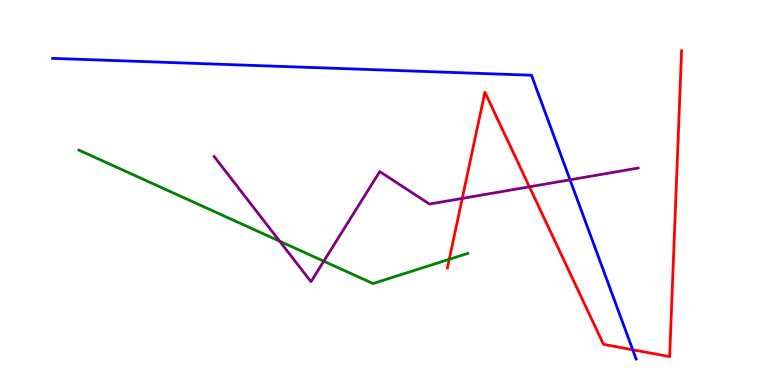[{'lines': ['blue', 'red'], 'intersections': [{'x': 8.16, 'y': 0.915}]}, {'lines': ['green', 'red'], 'intersections': [{'x': 5.8, 'y': 3.27}]}, {'lines': ['purple', 'red'], 'intersections': [{'x': 5.96, 'y': 4.85}, {'x': 6.83, 'y': 5.15}]}, {'lines': ['blue', 'green'], 'intersections': []}, {'lines': ['blue', 'purple'], 'intersections': [{'x': 7.36, 'y': 5.33}]}, {'lines': ['green', 'purple'], 'intersections': [{'x': 3.61, 'y': 3.74}, {'x': 4.18, 'y': 3.22}]}]